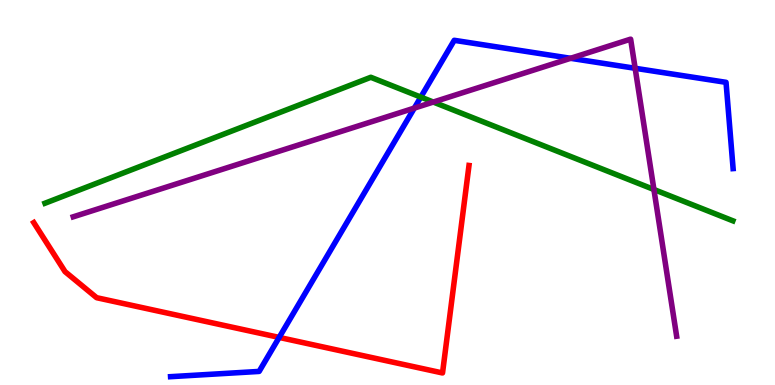[{'lines': ['blue', 'red'], 'intersections': [{'x': 3.6, 'y': 1.24}]}, {'lines': ['green', 'red'], 'intersections': []}, {'lines': ['purple', 'red'], 'intersections': []}, {'lines': ['blue', 'green'], 'intersections': [{'x': 5.43, 'y': 7.48}]}, {'lines': ['blue', 'purple'], 'intersections': [{'x': 5.35, 'y': 7.19}, {'x': 7.36, 'y': 8.49}, {'x': 8.2, 'y': 8.23}]}, {'lines': ['green', 'purple'], 'intersections': [{'x': 5.59, 'y': 7.35}, {'x': 8.44, 'y': 5.08}]}]